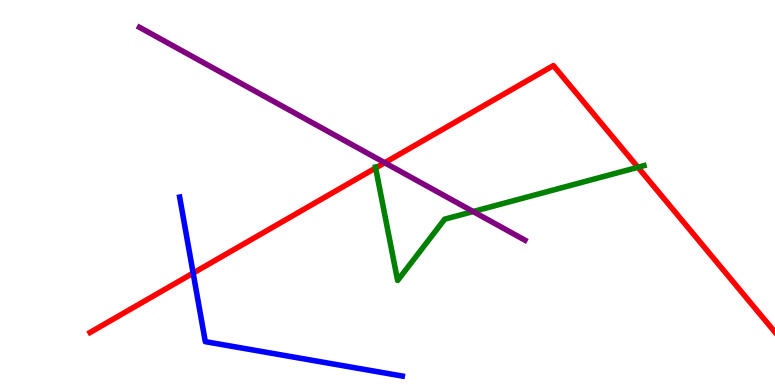[{'lines': ['blue', 'red'], 'intersections': [{'x': 2.49, 'y': 2.91}]}, {'lines': ['green', 'red'], 'intersections': [{'x': 4.85, 'y': 5.64}, {'x': 8.23, 'y': 5.65}]}, {'lines': ['purple', 'red'], 'intersections': [{'x': 4.96, 'y': 5.77}]}, {'lines': ['blue', 'green'], 'intersections': []}, {'lines': ['blue', 'purple'], 'intersections': []}, {'lines': ['green', 'purple'], 'intersections': [{'x': 6.1, 'y': 4.51}]}]